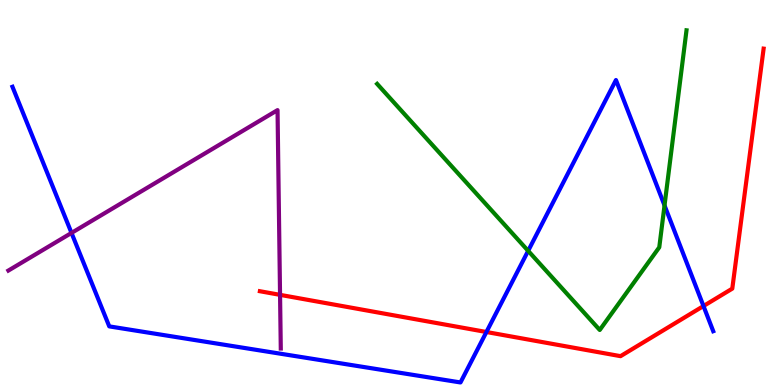[{'lines': ['blue', 'red'], 'intersections': [{'x': 6.28, 'y': 1.38}, {'x': 9.08, 'y': 2.05}]}, {'lines': ['green', 'red'], 'intersections': []}, {'lines': ['purple', 'red'], 'intersections': [{'x': 3.61, 'y': 2.34}]}, {'lines': ['blue', 'green'], 'intersections': [{'x': 6.81, 'y': 3.48}, {'x': 8.57, 'y': 4.66}]}, {'lines': ['blue', 'purple'], 'intersections': [{'x': 0.923, 'y': 3.95}]}, {'lines': ['green', 'purple'], 'intersections': []}]